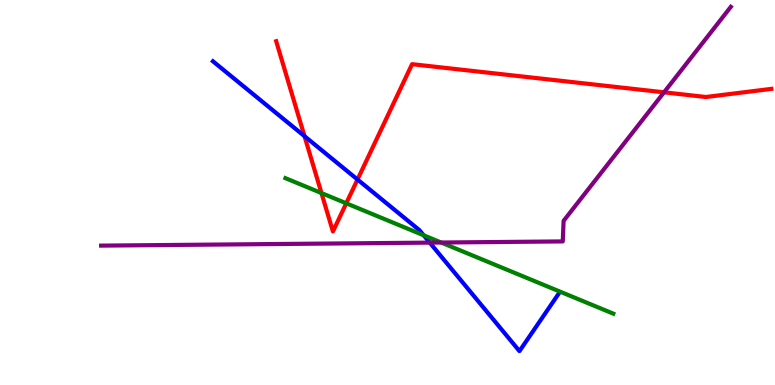[{'lines': ['blue', 'red'], 'intersections': [{'x': 3.93, 'y': 6.46}, {'x': 4.61, 'y': 5.34}]}, {'lines': ['green', 'red'], 'intersections': [{'x': 4.15, 'y': 4.99}, {'x': 4.47, 'y': 4.72}]}, {'lines': ['purple', 'red'], 'intersections': [{'x': 8.57, 'y': 7.6}]}, {'lines': ['blue', 'green'], 'intersections': [{'x': 5.47, 'y': 3.89}]}, {'lines': ['blue', 'purple'], 'intersections': [{'x': 5.55, 'y': 3.7}]}, {'lines': ['green', 'purple'], 'intersections': [{'x': 5.69, 'y': 3.7}]}]